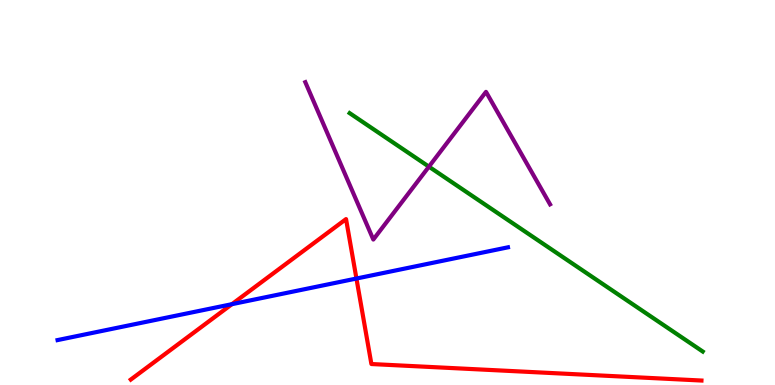[{'lines': ['blue', 'red'], 'intersections': [{'x': 2.99, 'y': 2.1}, {'x': 4.6, 'y': 2.77}]}, {'lines': ['green', 'red'], 'intersections': []}, {'lines': ['purple', 'red'], 'intersections': []}, {'lines': ['blue', 'green'], 'intersections': []}, {'lines': ['blue', 'purple'], 'intersections': []}, {'lines': ['green', 'purple'], 'intersections': [{'x': 5.53, 'y': 5.67}]}]